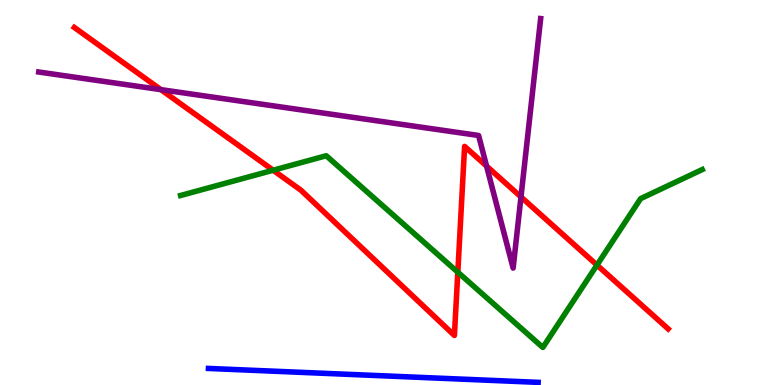[{'lines': ['blue', 'red'], 'intersections': []}, {'lines': ['green', 'red'], 'intersections': [{'x': 3.52, 'y': 5.58}, {'x': 5.91, 'y': 2.93}, {'x': 7.7, 'y': 3.12}]}, {'lines': ['purple', 'red'], 'intersections': [{'x': 2.08, 'y': 7.67}, {'x': 6.28, 'y': 5.69}, {'x': 6.72, 'y': 4.89}]}, {'lines': ['blue', 'green'], 'intersections': []}, {'lines': ['blue', 'purple'], 'intersections': []}, {'lines': ['green', 'purple'], 'intersections': []}]